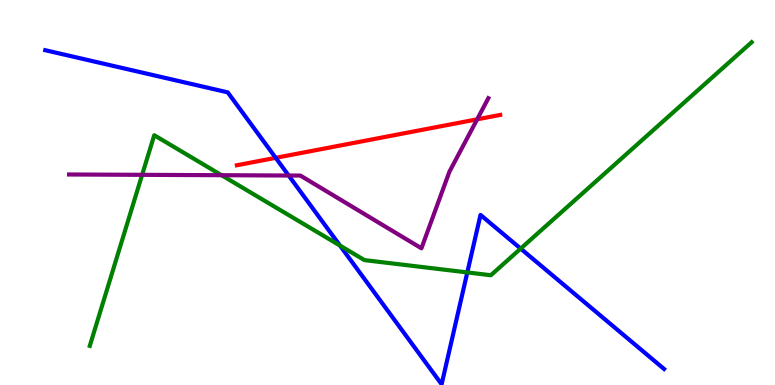[{'lines': ['blue', 'red'], 'intersections': [{'x': 3.56, 'y': 5.9}]}, {'lines': ['green', 'red'], 'intersections': []}, {'lines': ['purple', 'red'], 'intersections': [{'x': 6.16, 'y': 6.9}]}, {'lines': ['blue', 'green'], 'intersections': [{'x': 4.39, 'y': 3.62}, {'x': 6.03, 'y': 2.92}, {'x': 6.72, 'y': 3.54}]}, {'lines': ['blue', 'purple'], 'intersections': [{'x': 3.72, 'y': 5.44}]}, {'lines': ['green', 'purple'], 'intersections': [{'x': 1.83, 'y': 5.46}, {'x': 2.86, 'y': 5.45}]}]